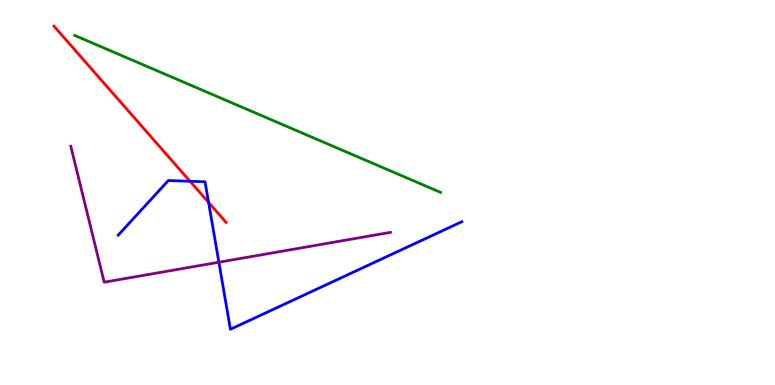[{'lines': ['blue', 'red'], 'intersections': [{'x': 2.45, 'y': 5.29}, {'x': 2.69, 'y': 4.74}]}, {'lines': ['green', 'red'], 'intersections': []}, {'lines': ['purple', 'red'], 'intersections': []}, {'lines': ['blue', 'green'], 'intersections': []}, {'lines': ['blue', 'purple'], 'intersections': [{'x': 2.82, 'y': 3.19}]}, {'lines': ['green', 'purple'], 'intersections': []}]